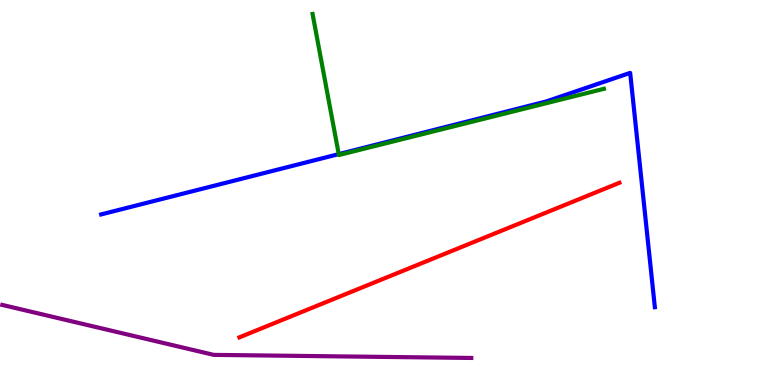[{'lines': ['blue', 'red'], 'intersections': []}, {'lines': ['green', 'red'], 'intersections': []}, {'lines': ['purple', 'red'], 'intersections': []}, {'lines': ['blue', 'green'], 'intersections': [{'x': 4.37, 'y': 6.0}]}, {'lines': ['blue', 'purple'], 'intersections': []}, {'lines': ['green', 'purple'], 'intersections': []}]